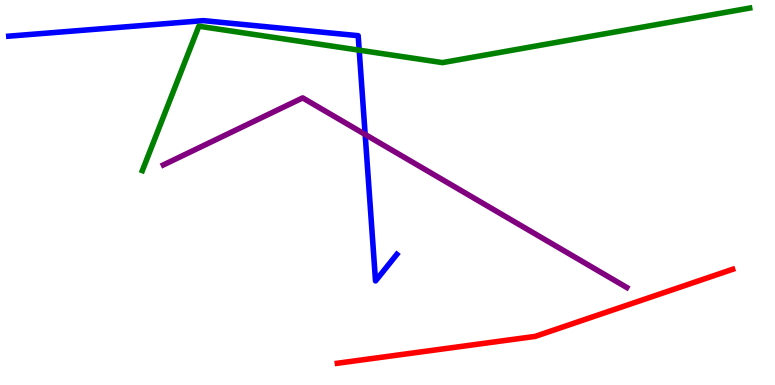[{'lines': ['blue', 'red'], 'intersections': []}, {'lines': ['green', 'red'], 'intersections': []}, {'lines': ['purple', 'red'], 'intersections': []}, {'lines': ['blue', 'green'], 'intersections': [{'x': 4.63, 'y': 8.7}]}, {'lines': ['blue', 'purple'], 'intersections': [{'x': 4.71, 'y': 6.51}]}, {'lines': ['green', 'purple'], 'intersections': []}]